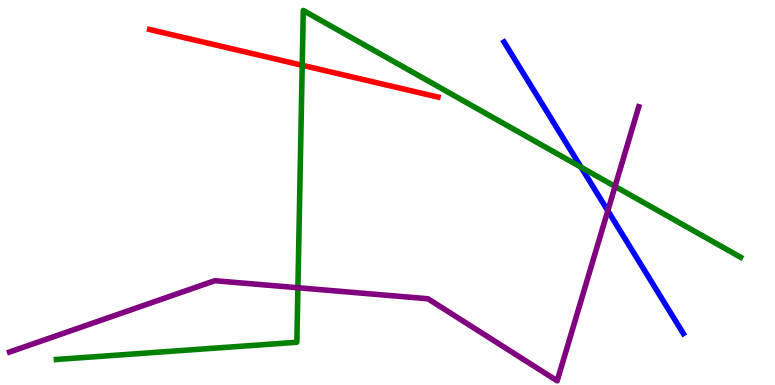[{'lines': ['blue', 'red'], 'intersections': []}, {'lines': ['green', 'red'], 'intersections': [{'x': 3.9, 'y': 8.3}]}, {'lines': ['purple', 'red'], 'intersections': []}, {'lines': ['blue', 'green'], 'intersections': [{'x': 7.5, 'y': 5.66}]}, {'lines': ['blue', 'purple'], 'intersections': [{'x': 7.84, 'y': 4.53}]}, {'lines': ['green', 'purple'], 'intersections': [{'x': 3.84, 'y': 2.53}, {'x': 7.94, 'y': 5.16}]}]